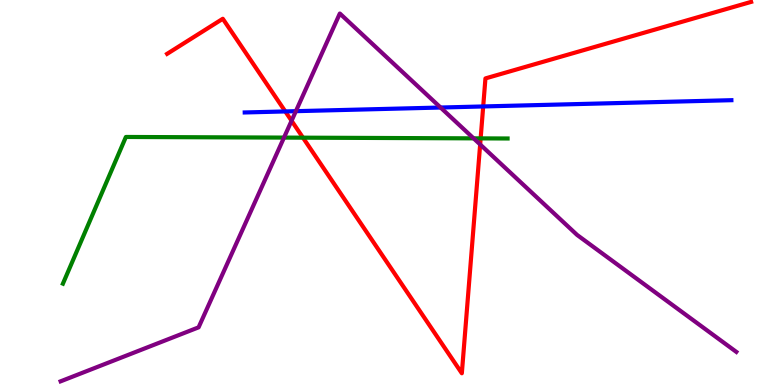[{'lines': ['blue', 'red'], 'intersections': [{'x': 3.68, 'y': 7.11}, {'x': 6.23, 'y': 7.24}]}, {'lines': ['green', 'red'], 'intersections': [{'x': 3.91, 'y': 6.42}, {'x': 6.2, 'y': 6.41}]}, {'lines': ['purple', 'red'], 'intersections': [{'x': 3.76, 'y': 6.86}, {'x': 6.2, 'y': 6.25}]}, {'lines': ['blue', 'green'], 'intersections': []}, {'lines': ['blue', 'purple'], 'intersections': [{'x': 3.82, 'y': 7.11}, {'x': 5.68, 'y': 7.21}]}, {'lines': ['green', 'purple'], 'intersections': [{'x': 3.66, 'y': 6.43}, {'x': 6.11, 'y': 6.41}]}]